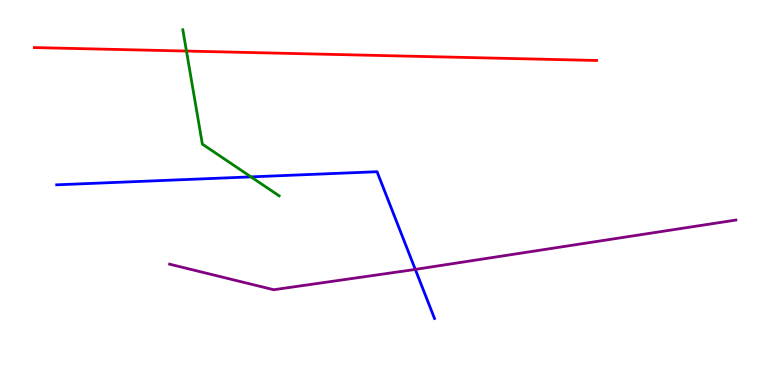[{'lines': ['blue', 'red'], 'intersections': []}, {'lines': ['green', 'red'], 'intersections': [{'x': 2.41, 'y': 8.67}]}, {'lines': ['purple', 'red'], 'intersections': []}, {'lines': ['blue', 'green'], 'intersections': [{'x': 3.24, 'y': 5.41}]}, {'lines': ['blue', 'purple'], 'intersections': [{'x': 5.36, 'y': 3.0}]}, {'lines': ['green', 'purple'], 'intersections': []}]